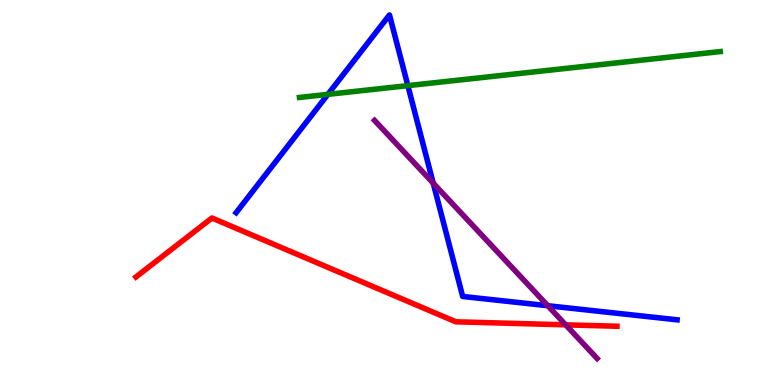[{'lines': ['blue', 'red'], 'intersections': []}, {'lines': ['green', 'red'], 'intersections': []}, {'lines': ['purple', 'red'], 'intersections': [{'x': 7.3, 'y': 1.56}]}, {'lines': ['blue', 'green'], 'intersections': [{'x': 4.23, 'y': 7.55}, {'x': 5.26, 'y': 7.78}]}, {'lines': ['blue', 'purple'], 'intersections': [{'x': 5.59, 'y': 5.24}, {'x': 7.07, 'y': 2.06}]}, {'lines': ['green', 'purple'], 'intersections': []}]